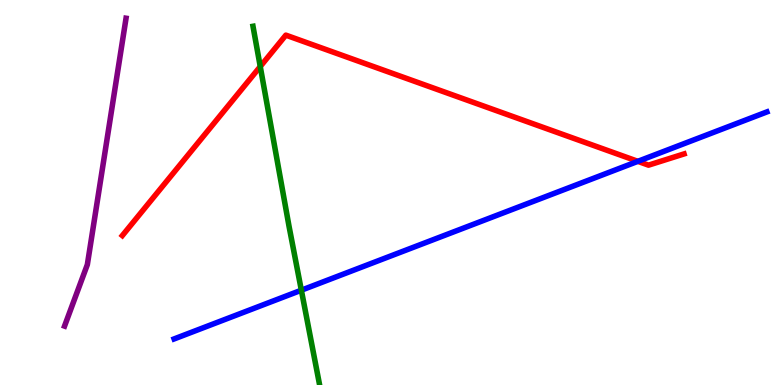[{'lines': ['blue', 'red'], 'intersections': [{'x': 8.23, 'y': 5.81}]}, {'lines': ['green', 'red'], 'intersections': [{'x': 3.36, 'y': 8.27}]}, {'lines': ['purple', 'red'], 'intersections': []}, {'lines': ['blue', 'green'], 'intersections': [{'x': 3.89, 'y': 2.46}]}, {'lines': ['blue', 'purple'], 'intersections': []}, {'lines': ['green', 'purple'], 'intersections': []}]